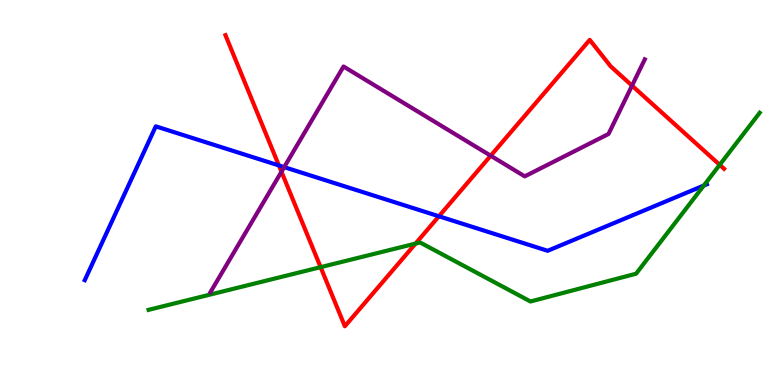[{'lines': ['blue', 'red'], 'intersections': [{'x': 3.6, 'y': 5.7}, {'x': 5.66, 'y': 4.38}]}, {'lines': ['green', 'red'], 'intersections': [{'x': 4.14, 'y': 3.06}, {'x': 5.36, 'y': 3.67}, {'x': 9.29, 'y': 5.72}]}, {'lines': ['purple', 'red'], 'intersections': [{'x': 3.63, 'y': 5.54}, {'x': 6.33, 'y': 5.96}, {'x': 8.16, 'y': 7.78}]}, {'lines': ['blue', 'green'], 'intersections': [{'x': 9.08, 'y': 5.18}]}, {'lines': ['blue', 'purple'], 'intersections': [{'x': 3.67, 'y': 5.66}]}, {'lines': ['green', 'purple'], 'intersections': []}]